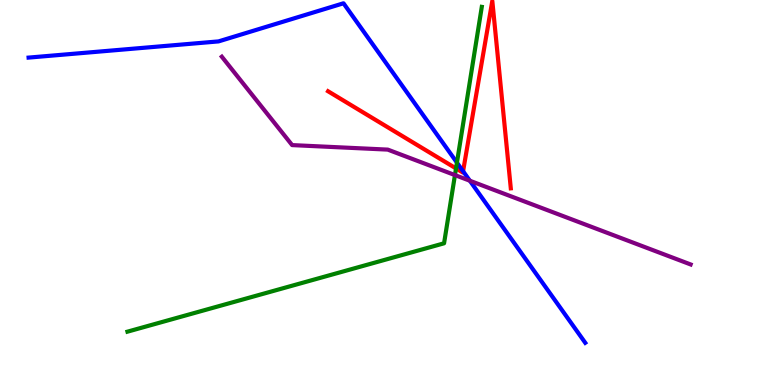[{'lines': ['blue', 'red'], 'intersections': [{'x': 5.98, 'y': 5.55}]}, {'lines': ['green', 'red'], 'intersections': [{'x': 5.88, 'y': 5.63}]}, {'lines': ['purple', 'red'], 'intersections': []}, {'lines': ['blue', 'green'], 'intersections': [{'x': 5.9, 'y': 5.78}]}, {'lines': ['blue', 'purple'], 'intersections': [{'x': 6.06, 'y': 5.31}]}, {'lines': ['green', 'purple'], 'intersections': [{'x': 5.87, 'y': 5.45}]}]